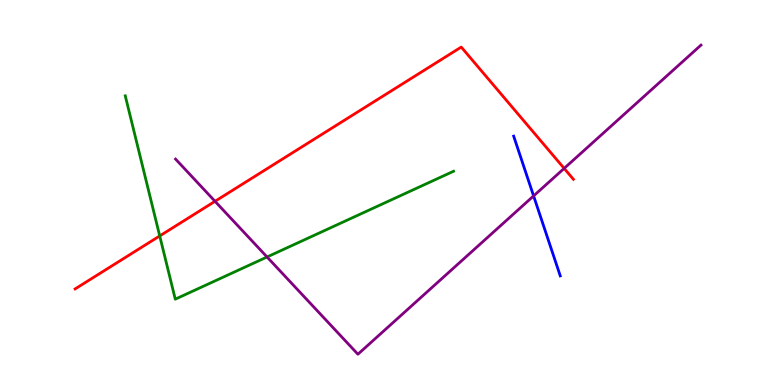[{'lines': ['blue', 'red'], 'intersections': []}, {'lines': ['green', 'red'], 'intersections': [{'x': 2.06, 'y': 3.87}]}, {'lines': ['purple', 'red'], 'intersections': [{'x': 2.77, 'y': 4.77}, {'x': 7.28, 'y': 5.63}]}, {'lines': ['blue', 'green'], 'intersections': []}, {'lines': ['blue', 'purple'], 'intersections': [{'x': 6.89, 'y': 4.91}]}, {'lines': ['green', 'purple'], 'intersections': [{'x': 3.45, 'y': 3.32}]}]